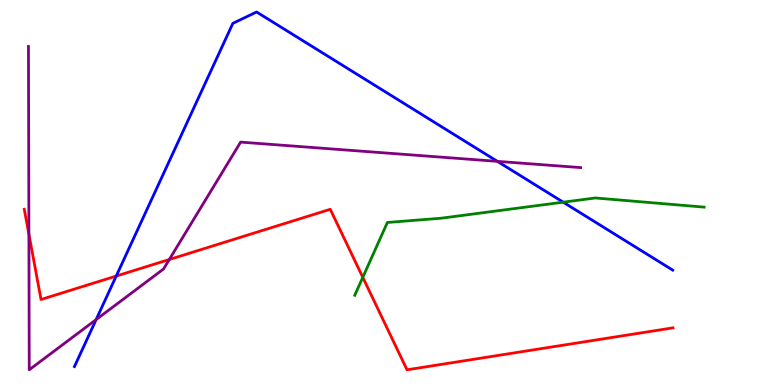[{'lines': ['blue', 'red'], 'intersections': [{'x': 1.5, 'y': 2.83}]}, {'lines': ['green', 'red'], 'intersections': [{'x': 4.68, 'y': 2.8}]}, {'lines': ['purple', 'red'], 'intersections': [{'x': 0.373, 'y': 3.92}, {'x': 2.18, 'y': 3.26}]}, {'lines': ['blue', 'green'], 'intersections': [{'x': 7.27, 'y': 4.75}]}, {'lines': ['blue', 'purple'], 'intersections': [{'x': 1.24, 'y': 1.7}, {'x': 6.42, 'y': 5.81}]}, {'lines': ['green', 'purple'], 'intersections': []}]